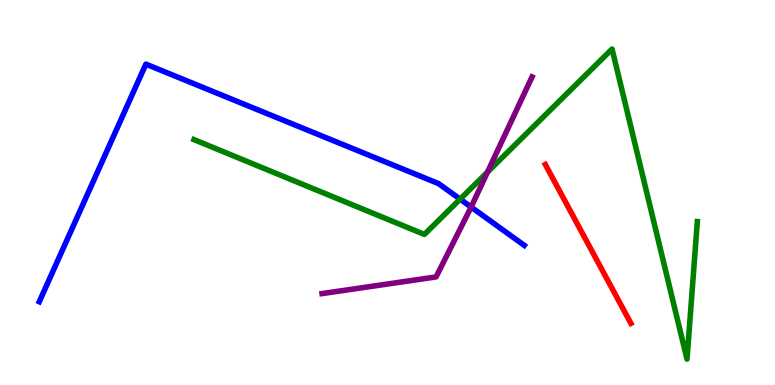[{'lines': ['blue', 'red'], 'intersections': []}, {'lines': ['green', 'red'], 'intersections': []}, {'lines': ['purple', 'red'], 'intersections': []}, {'lines': ['blue', 'green'], 'intersections': [{'x': 5.94, 'y': 4.83}]}, {'lines': ['blue', 'purple'], 'intersections': [{'x': 6.08, 'y': 4.62}]}, {'lines': ['green', 'purple'], 'intersections': [{'x': 6.29, 'y': 5.53}]}]